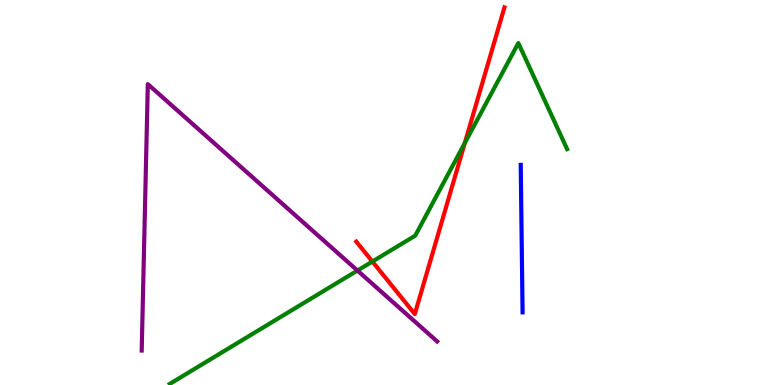[{'lines': ['blue', 'red'], 'intersections': []}, {'lines': ['green', 'red'], 'intersections': [{'x': 4.81, 'y': 3.21}, {'x': 6.0, 'y': 6.28}]}, {'lines': ['purple', 'red'], 'intersections': []}, {'lines': ['blue', 'green'], 'intersections': []}, {'lines': ['blue', 'purple'], 'intersections': []}, {'lines': ['green', 'purple'], 'intersections': [{'x': 4.61, 'y': 2.97}]}]